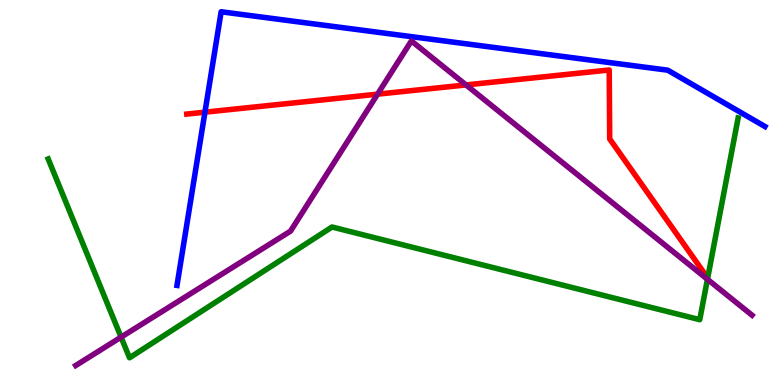[{'lines': ['blue', 'red'], 'intersections': [{'x': 2.64, 'y': 7.09}]}, {'lines': ['green', 'red'], 'intersections': []}, {'lines': ['purple', 'red'], 'intersections': [{'x': 4.87, 'y': 7.55}, {'x': 6.01, 'y': 7.79}]}, {'lines': ['blue', 'green'], 'intersections': []}, {'lines': ['blue', 'purple'], 'intersections': []}, {'lines': ['green', 'purple'], 'intersections': [{'x': 1.56, 'y': 1.24}, {'x': 9.13, 'y': 2.75}]}]